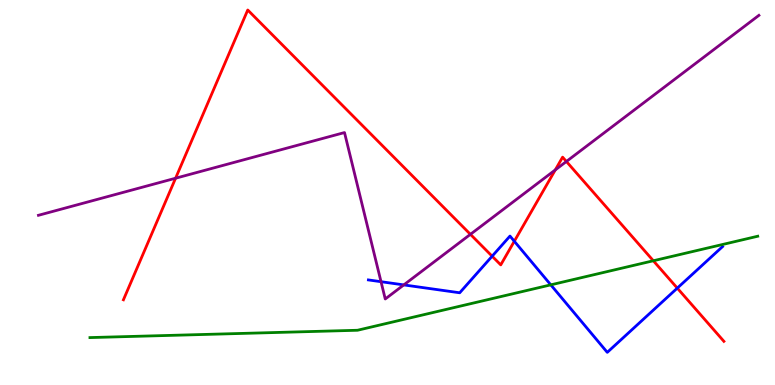[{'lines': ['blue', 'red'], 'intersections': [{'x': 6.35, 'y': 3.35}, {'x': 6.64, 'y': 3.73}, {'x': 8.74, 'y': 2.52}]}, {'lines': ['green', 'red'], 'intersections': [{'x': 8.43, 'y': 3.23}]}, {'lines': ['purple', 'red'], 'intersections': [{'x': 2.27, 'y': 5.37}, {'x': 6.07, 'y': 3.91}, {'x': 7.16, 'y': 5.59}, {'x': 7.31, 'y': 5.81}]}, {'lines': ['blue', 'green'], 'intersections': [{'x': 7.11, 'y': 2.6}]}, {'lines': ['blue', 'purple'], 'intersections': [{'x': 4.92, 'y': 2.68}, {'x': 5.21, 'y': 2.6}]}, {'lines': ['green', 'purple'], 'intersections': []}]